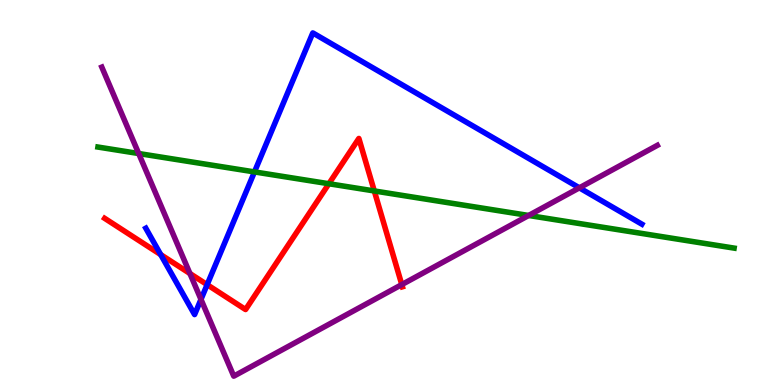[{'lines': ['blue', 'red'], 'intersections': [{'x': 2.07, 'y': 3.39}, {'x': 2.67, 'y': 2.61}]}, {'lines': ['green', 'red'], 'intersections': [{'x': 4.24, 'y': 5.23}, {'x': 4.83, 'y': 5.04}]}, {'lines': ['purple', 'red'], 'intersections': [{'x': 2.45, 'y': 2.9}, {'x': 5.18, 'y': 2.61}]}, {'lines': ['blue', 'green'], 'intersections': [{'x': 3.28, 'y': 5.53}]}, {'lines': ['blue', 'purple'], 'intersections': [{'x': 2.59, 'y': 2.22}, {'x': 7.48, 'y': 5.12}]}, {'lines': ['green', 'purple'], 'intersections': [{'x': 1.79, 'y': 6.01}, {'x': 6.82, 'y': 4.4}]}]